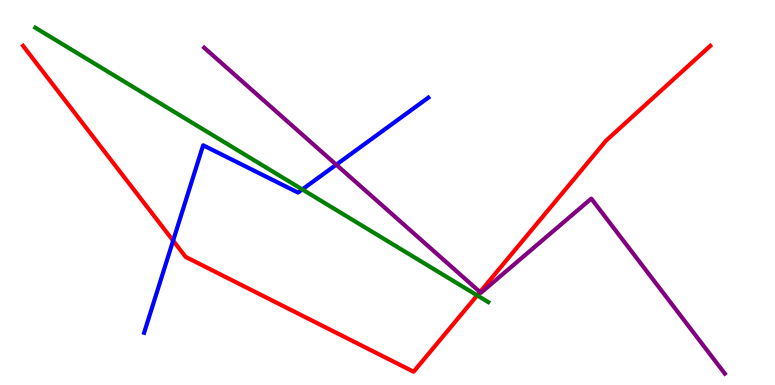[{'lines': ['blue', 'red'], 'intersections': [{'x': 2.23, 'y': 3.75}]}, {'lines': ['green', 'red'], 'intersections': [{'x': 6.16, 'y': 2.33}]}, {'lines': ['purple', 'red'], 'intersections': [{'x': 6.19, 'y': 2.42}]}, {'lines': ['blue', 'green'], 'intersections': [{'x': 3.9, 'y': 5.08}]}, {'lines': ['blue', 'purple'], 'intersections': [{'x': 4.34, 'y': 5.72}]}, {'lines': ['green', 'purple'], 'intersections': []}]